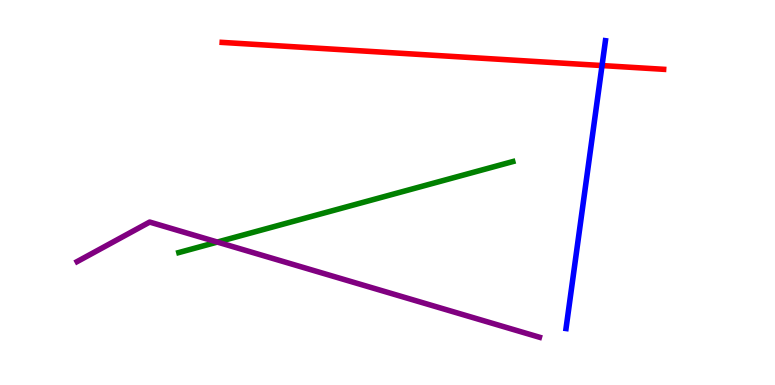[{'lines': ['blue', 'red'], 'intersections': [{'x': 7.77, 'y': 8.3}]}, {'lines': ['green', 'red'], 'intersections': []}, {'lines': ['purple', 'red'], 'intersections': []}, {'lines': ['blue', 'green'], 'intersections': []}, {'lines': ['blue', 'purple'], 'intersections': []}, {'lines': ['green', 'purple'], 'intersections': [{'x': 2.8, 'y': 3.71}]}]